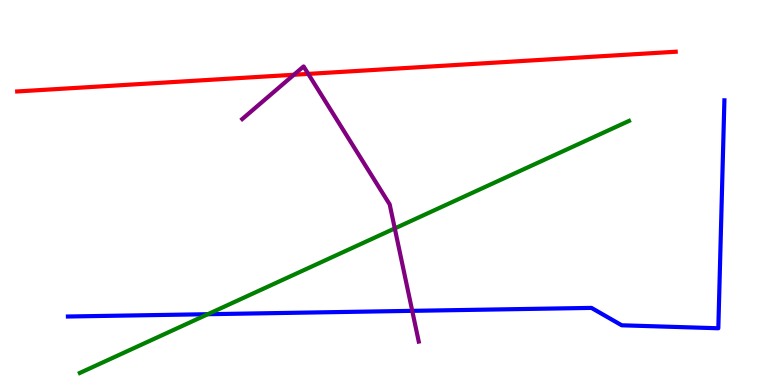[{'lines': ['blue', 'red'], 'intersections': []}, {'lines': ['green', 'red'], 'intersections': []}, {'lines': ['purple', 'red'], 'intersections': [{'x': 3.79, 'y': 8.06}, {'x': 3.98, 'y': 8.08}]}, {'lines': ['blue', 'green'], 'intersections': [{'x': 2.68, 'y': 1.84}]}, {'lines': ['blue', 'purple'], 'intersections': [{'x': 5.32, 'y': 1.93}]}, {'lines': ['green', 'purple'], 'intersections': [{'x': 5.09, 'y': 4.07}]}]